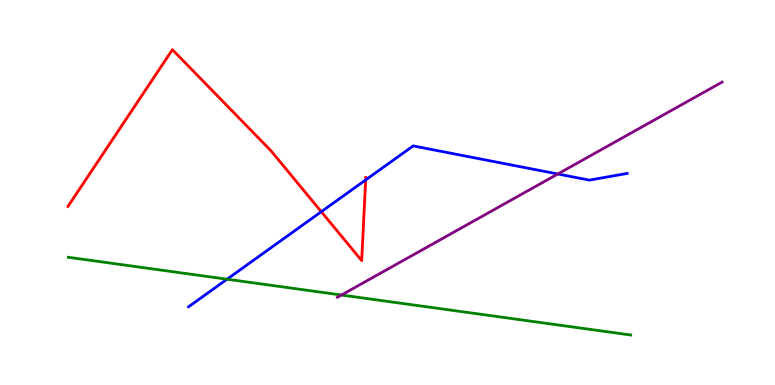[{'lines': ['blue', 'red'], 'intersections': [{'x': 4.15, 'y': 4.5}, {'x': 4.72, 'y': 5.33}]}, {'lines': ['green', 'red'], 'intersections': []}, {'lines': ['purple', 'red'], 'intersections': []}, {'lines': ['blue', 'green'], 'intersections': [{'x': 2.93, 'y': 2.75}]}, {'lines': ['blue', 'purple'], 'intersections': [{'x': 7.2, 'y': 5.48}]}, {'lines': ['green', 'purple'], 'intersections': [{'x': 4.41, 'y': 2.34}]}]